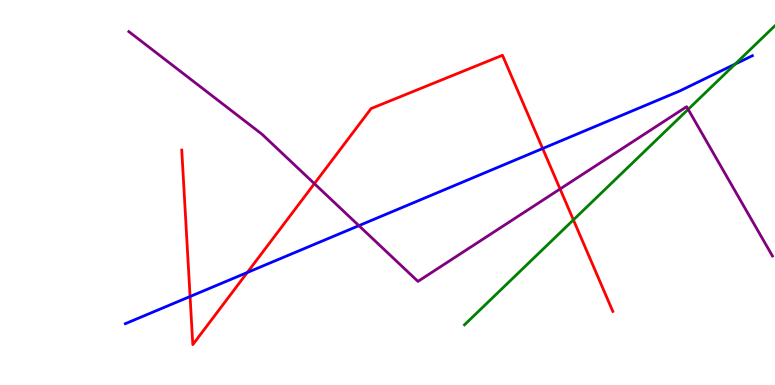[{'lines': ['blue', 'red'], 'intersections': [{'x': 2.45, 'y': 2.3}, {'x': 3.19, 'y': 2.92}, {'x': 7.0, 'y': 6.14}]}, {'lines': ['green', 'red'], 'intersections': [{'x': 7.4, 'y': 4.29}]}, {'lines': ['purple', 'red'], 'intersections': [{'x': 4.06, 'y': 5.23}, {'x': 7.23, 'y': 5.09}]}, {'lines': ['blue', 'green'], 'intersections': [{'x': 9.49, 'y': 8.34}]}, {'lines': ['blue', 'purple'], 'intersections': [{'x': 4.63, 'y': 4.14}]}, {'lines': ['green', 'purple'], 'intersections': [{'x': 8.88, 'y': 7.16}]}]